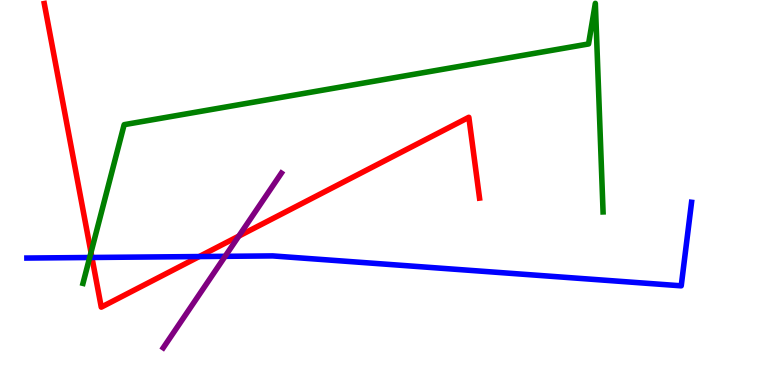[{'lines': ['blue', 'red'], 'intersections': [{'x': 1.19, 'y': 3.31}, {'x': 2.57, 'y': 3.34}]}, {'lines': ['green', 'red'], 'intersections': [{'x': 1.17, 'y': 3.44}]}, {'lines': ['purple', 'red'], 'intersections': [{'x': 3.08, 'y': 3.87}]}, {'lines': ['blue', 'green'], 'intersections': [{'x': 1.16, 'y': 3.31}]}, {'lines': ['blue', 'purple'], 'intersections': [{'x': 2.9, 'y': 3.34}]}, {'lines': ['green', 'purple'], 'intersections': []}]